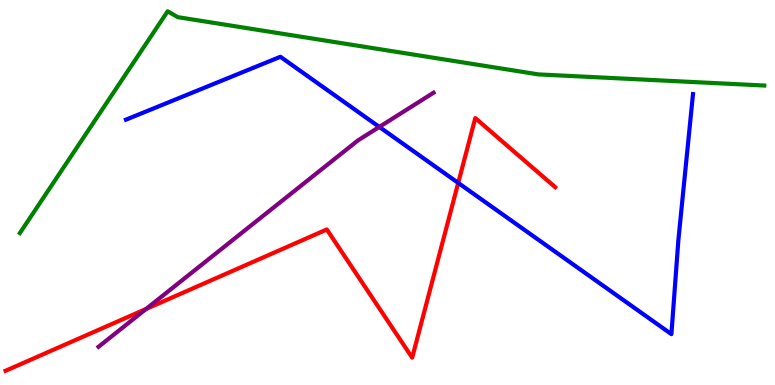[{'lines': ['blue', 'red'], 'intersections': [{'x': 5.91, 'y': 5.25}]}, {'lines': ['green', 'red'], 'intersections': []}, {'lines': ['purple', 'red'], 'intersections': [{'x': 1.88, 'y': 1.97}]}, {'lines': ['blue', 'green'], 'intersections': []}, {'lines': ['blue', 'purple'], 'intersections': [{'x': 4.89, 'y': 6.7}]}, {'lines': ['green', 'purple'], 'intersections': []}]